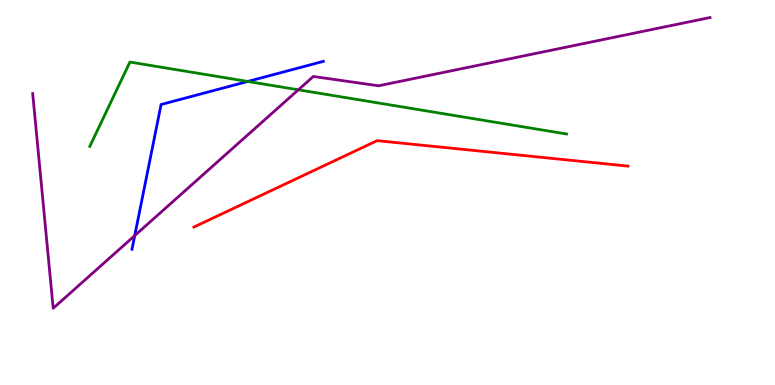[{'lines': ['blue', 'red'], 'intersections': []}, {'lines': ['green', 'red'], 'intersections': []}, {'lines': ['purple', 'red'], 'intersections': []}, {'lines': ['blue', 'green'], 'intersections': [{'x': 3.2, 'y': 7.88}]}, {'lines': ['blue', 'purple'], 'intersections': [{'x': 1.74, 'y': 3.88}]}, {'lines': ['green', 'purple'], 'intersections': [{'x': 3.85, 'y': 7.67}]}]